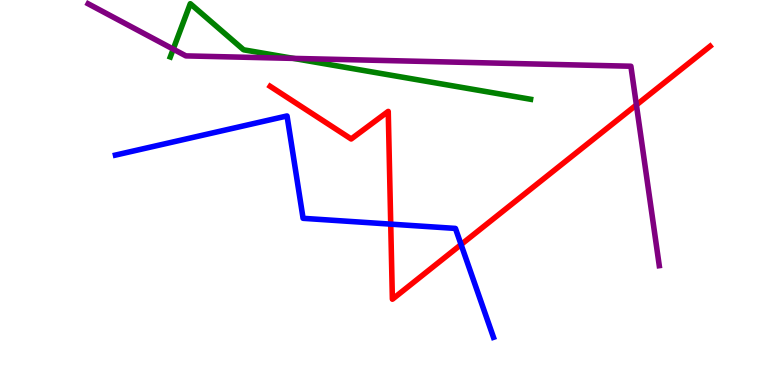[{'lines': ['blue', 'red'], 'intersections': [{'x': 5.04, 'y': 4.18}, {'x': 5.95, 'y': 3.65}]}, {'lines': ['green', 'red'], 'intersections': []}, {'lines': ['purple', 'red'], 'intersections': [{'x': 8.21, 'y': 7.27}]}, {'lines': ['blue', 'green'], 'intersections': []}, {'lines': ['blue', 'purple'], 'intersections': []}, {'lines': ['green', 'purple'], 'intersections': [{'x': 2.24, 'y': 8.72}, {'x': 3.79, 'y': 8.48}]}]